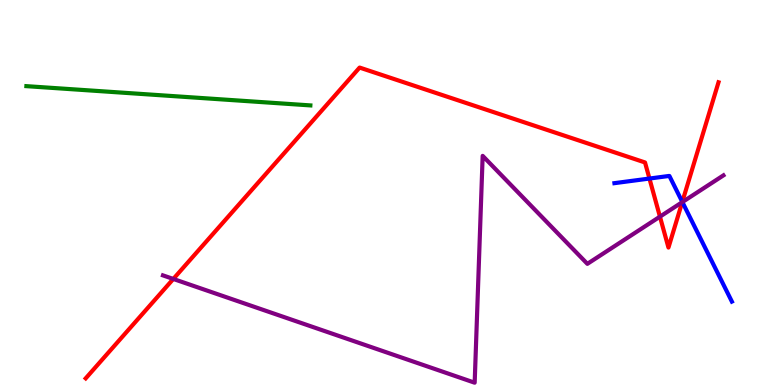[{'lines': ['blue', 'red'], 'intersections': [{'x': 8.38, 'y': 5.36}, {'x': 8.8, 'y': 4.76}]}, {'lines': ['green', 'red'], 'intersections': []}, {'lines': ['purple', 'red'], 'intersections': [{'x': 2.24, 'y': 2.75}, {'x': 8.52, 'y': 4.37}, {'x': 8.8, 'y': 4.75}]}, {'lines': ['blue', 'green'], 'intersections': []}, {'lines': ['blue', 'purple'], 'intersections': [{'x': 8.8, 'y': 4.75}]}, {'lines': ['green', 'purple'], 'intersections': []}]